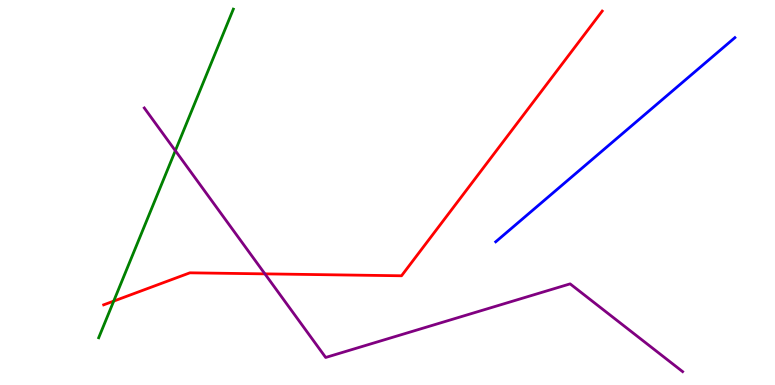[{'lines': ['blue', 'red'], 'intersections': []}, {'lines': ['green', 'red'], 'intersections': [{'x': 1.47, 'y': 2.18}]}, {'lines': ['purple', 'red'], 'intersections': [{'x': 3.42, 'y': 2.89}]}, {'lines': ['blue', 'green'], 'intersections': []}, {'lines': ['blue', 'purple'], 'intersections': []}, {'lines': ['green', 'purple'], 'intersections': [{'x': 2.26, 'y': 6.09}]}]